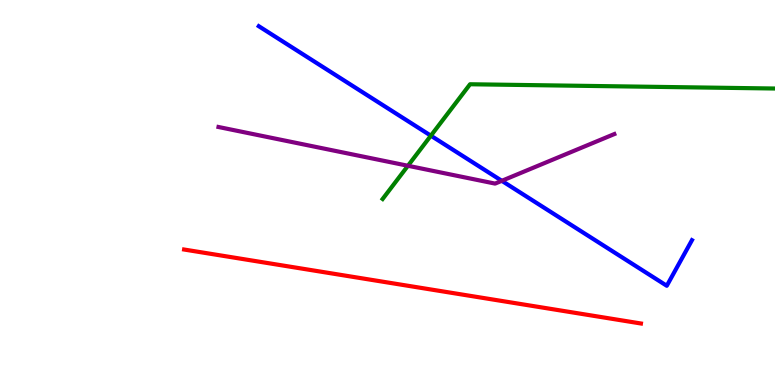[{'lines': ['blue', 'red'], 'intersections': []}, {'lines': ['green', 'red'], 'intersections': []}, {'lines': ['purple', 'red'], 'intersections': []}, {'lines': ['blue', 'green'], 'intersections': [{'x': 5.56, 'y': 6.48}]}, {'lines': ['blue', 'purple'], 'intersections': [{'x': 6.47, 'y': 5.3}]}, {'lines': ['green', 'purple'], 'intersections': [{'x': 5.26, 'y': 5.69}]}]